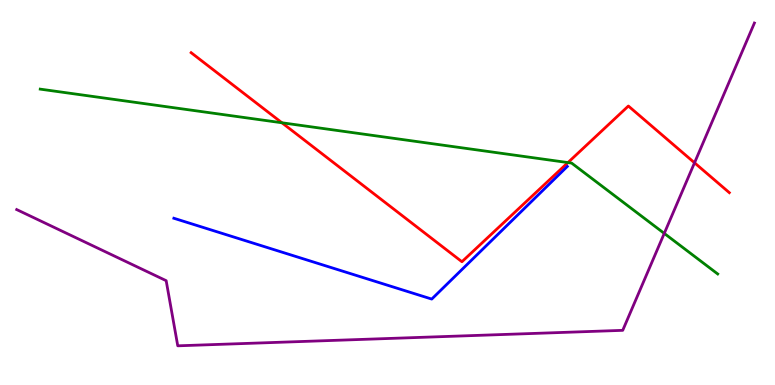[{'lines': ['blue', 'red'], 'intersections': []}, {'lines': ['green', 'red'], 'intersections': [{'x': 3.64, 'y': 6.81}, {'x': 7.33, 'y': 5.78}]}, {'lines': ['purple', 'red'], 'intersections': [{'x': 8.96, 'y': 5.77}]}, {'lines': ['blue', 'green'], 'intersections': []}, {'lines': ['blue', 'purple'], 'intersections': []}, {'lines': ['green', 'purple'], 'intersections': [{'x': 8.57, 'y': 3.94}]}]